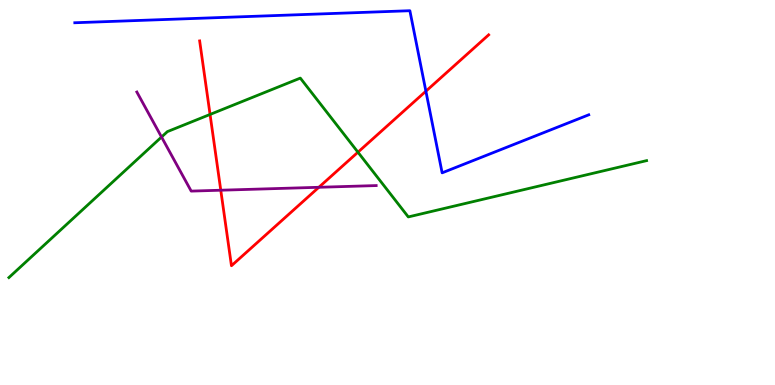[{'lines': ['blue', 'red'], 'intersections': [{'x': 5.5, 'y': 7.63}]}, {'lines': ['green', 'red'], 'intersections': [{'x': 2.71, 'y': 7.03}, {'x': 4.62, 'y': 6.05}]}, {'lines': ['purple', 'red'], 'intersections': [{'x': 2.85, 'y': 5.06}, {'x': 4.11, 'y': 5.14}]}, {'lines': ['blue', 'green'], 'intersections': []}, {'lines': ['blue', 'purple'], 'intersections': []}, {'lines': ['green', 'purple'], 'intersections': [{'x': 2.08, 'y': 6.44}]}]